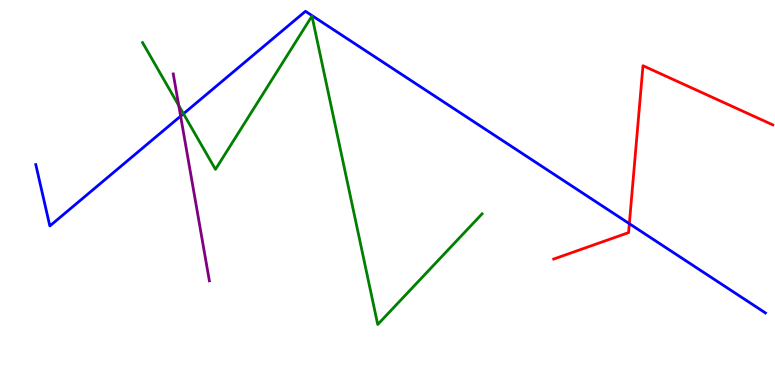[{'lines': ['blue', 'red'], 'intersections': [{'x': 8.12, 'y': 4.19}]}, {'lines': ['green', 'red'], 'intersections': []}, {'lines': ['purple', 'red'], 'intersections': []}, {'lines': ['blue', 'green'], 'intersections': [{'x': 2.37, 'y': 7.05}]}, {'lines': ['blue', 'purple'], 'intersections': [{'x': 2.33, 'y': 6.98}]}, {'lines': ['green', 'purple'], 'intersections': [{'x': 2.31, 'y': 7.26}]}]